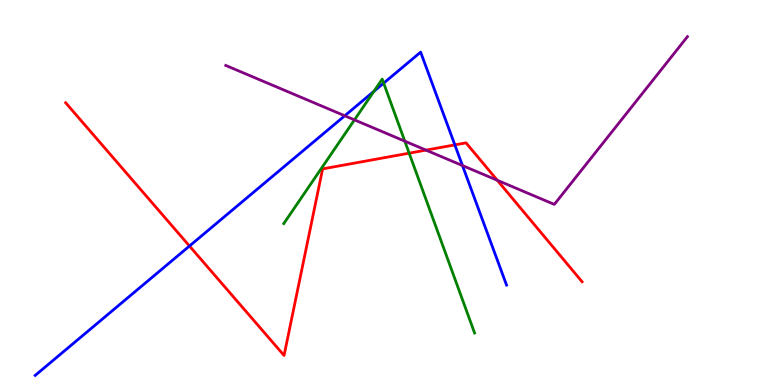[{'lines': ['blue', 'red'], 'intersections': [{'x': 2.44, 'y': 3.61}, {'x': 5.87, 'y': 6.24}]}, {'lines': ['green', 'red'], 'intersections': [{'x': 5.28, 'y': 6.02}]}, {'lines': ['purple', 'red'], 'intersections': [{'x': 5.5, 'y': 6.1}, {'x': 6.42, 'y': 5.32}]}, {'lines': ['blue', 'green'], 'intersections': [{'x': 4.82, 'y': 7.63}, {'x': 4.95, 'y': 7.84}]}, {'lines': ['blue', 'purple'], 'intersections': [{'x': 4.45, 'y': 6.99}, {'x': 5.97, 'y': 5.7}]}, {'lines': ['green', 'purple'], 'intersections': [{'x': 4.57, 'y': 6.89}, {'x': 5.22, 'y': 6.33}]}]